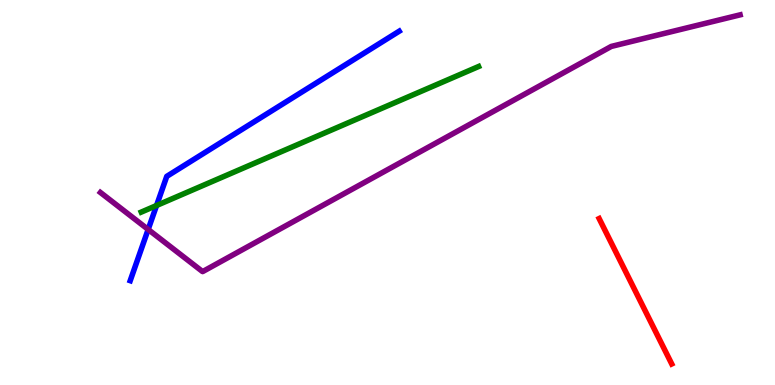[{'lines': ['blue', 'red'], 'intersections': []}, {'lines': ['green', 'red'], 'intersections': []}, {'lines': ['purple', 'red'], 'intersections': []}, {'lines': ['blue', 'green'], 'intersections': [{'x': 2.02, 'y': 4.66}]}, {'lines': ['blue', 'purple'], 'intersections': [{'x': 1.91, 'y': 4.04}]}, {'lines': ['green', 'purple'], 'intersections': []}]